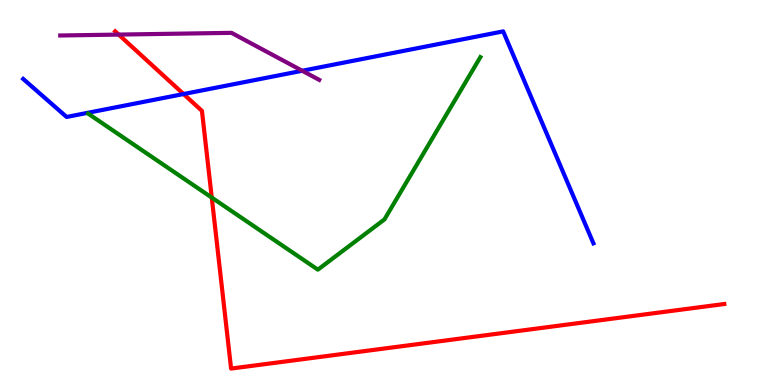[{'lines': ['blue', 'red'], 'intersections': [{'x': 2.37, 'y': 7.56}]}, {'lines': ['green', 'red'], 'intersections': [{'x': 2.73, 'y': 4.87}]}, {'lines': ['purple', 'red'], 'intersections': [{'x': 1.53, 'y': 9.1}]}, {'lines': ['blue', 'green'], 'intersections': []}, {'lines': ['blue', 'purple'], 'intersections': [{'x': 3.9, 'y': 8.16}]}, {'lines': ['green', 'purple'], 'intersections': []}]